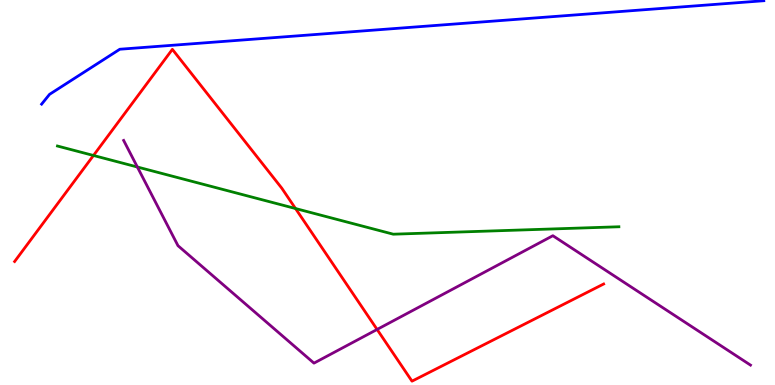[{'lines': ['blue', 'red'], 'intersections': []}, {'lines': ['green', 'red'], 'intersections': [{'x': 1.21, 'y': 5.96}, {'x': 3.81, 'y': 4.58}]}, {'lines': ['purple', 'red'], 'intersections': [{'x': 4.87, 'y': 1.44}]}, {'lines': ['blue', 'green'], 'intersections': []}, {'lines': ['blue', 'purple'], 'intersections': []}, {'lines': ['green', 'purple'], 'intersections': [{'x': 1.77, 'y': 5.66}]}]